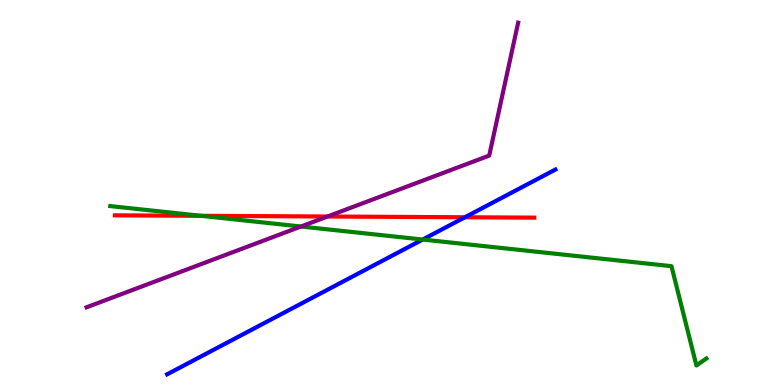[{'lines': ['blue', 'red'], 'intersections': [{'x': 6.0, 'y': 4.36}]}, {'lines': ['green', 'red'], 'intersections': [{'x': 2.59, 'y': 4.39}]}, {'lines': ['purple', 'red'], 'intersections': [{'x': 4.23, 'y': 4.38}]}, {'lines': ['blue', 'green'], 'intersections': [{'x': 5.45, 'y': 3.78}]}, {'lines': ['blue', 'purple'], 'intersections': []}, {'lines': ['green', 'purple'], 'intersections': [{'x': 3.88, 'y': 4.12}]}]